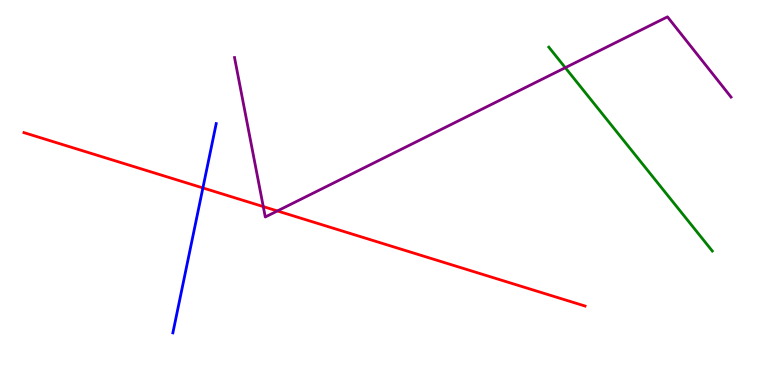[{'lines': ['blue', 'red'], 'intersections': [{'x': 2.62, 'y': 5.12}]}, {'lines': ['green', 'red'], 'intersections': []}, {'lines': ['purple', 'red'], 'intersections': [{'x': 3.4, 'y': 4.63}, {'x': 3.58, 'y': 4.52}]}, {'lines': ['blue', 'green'], 'intersections': []}, {'lines': ['blue', 'purple'], 'intersections': []}, {'lines': ['green', 'purple'], 'intersections': [{'x': 7.29, 'y': 8.24}]}]